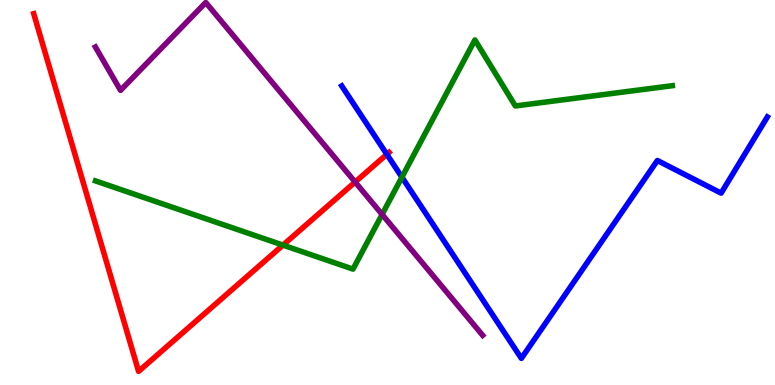[{'lines': ['blue', 'red'], 'intersections': [{'x': 4.99, 'y': 5.99}]}, {'lines': ['green', 'red'], 'intersections': [{'x': 3.65, 'y': 3.63}]}, {'lines': ['purple', 'red'], 'intersections': [{'x': 4.58, 'y': 5.27}]}, {'lines': ['blue', 'green'], 'intersections': [{'x': 5.19, 'y': 5.4}]}, {'lines': ['blue', 'purple'], 'intersections': []}, {'lines': ['green', 'purple'], 'intersections': [{'x': 4.93, 'y': 4.43}]}]